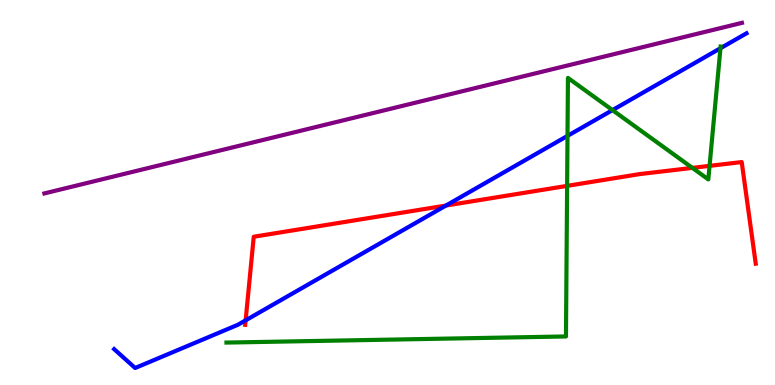[{'lines': ['blue', 'red'], 'intersections': [{'x': 3.17, 'y': 1.68}, {'x': 5.75, 'y': 4.66}]}, {'lines': ['green', 'red'], 'intersections': [{'x': 7.32, 'y': 5.17}, {'x': 8.93, 'y': 5.64}, {'x': 9.16, 'y': 5.69}]}, {'lines': ['purple', 'red'], 'intersections': []}, {'lines': ['blue', 'green'], 'intersections': [{'x': 7.32, 'y': 6.47}, {'x': 7.9, 'y': 7.14}, {'x': 9.3, 'y': 8.75}]}, {'lines': ['blue', 'purple'], 'intersections': []}, {'lines': ['green', 'purple'], 'intersections': []}]